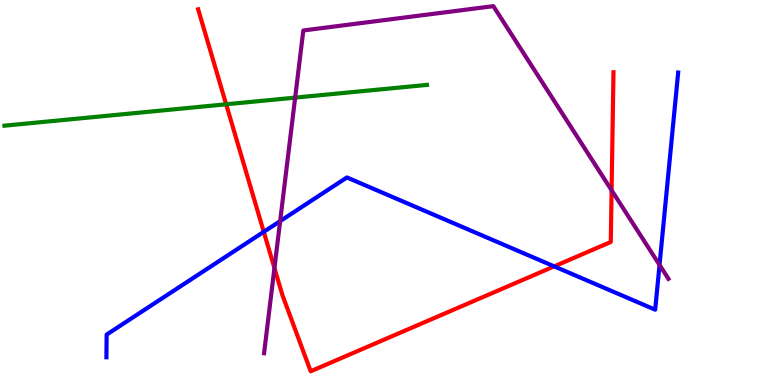[{'lines': ['blue', 'red'], 'intersections': [{'x': 3.4, 'y': 3.98}, {'x': 7.15, 'y': 3.08}]}, {'lines': ['green', 'red'], 'intersections': [{'x': 2.92, 'y': 7.29}]}, {'lines': ['purple', 'red'], 'intersections': [{'x': 3.54, 'y': 3.04}, {'x': 7.89, 'y': 5.06}]}, {'lines': ['blue', 'green'], 'intersections': []}, {'lines': ['blue', 'purple'], 'intersections': [{'x': 3.61, 'y': 4.26}, {'x': 8.51, 'y': 3.12}]}, {'lines': ['green', 'purple'], 'intersections': [{'x': 3.81, 'y': 7.46}]}]